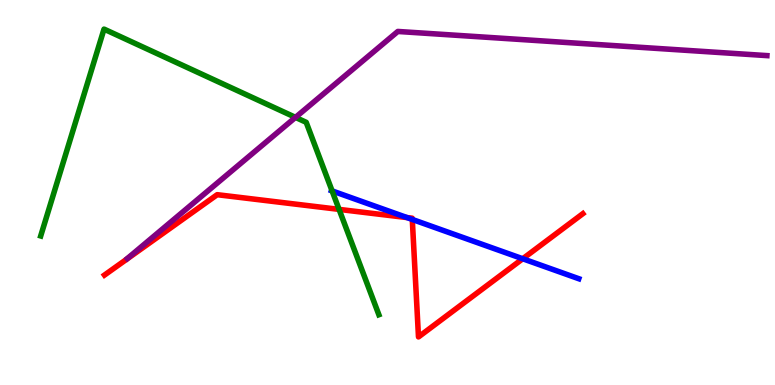[{'lines': ['blue', 'red'], 'intersections': [{'x': 5.25, 'y': 4.35}, {'x': 5.32, 'y': 4.3}, {'x': 6.74, 'y': 3.28}]}, {'lines': ['green', 'red'], 'intersections': [{'x': 4.38, 'y': 4.56}]}, {'lines': ['purple', 'red'], 'intersections': []}, {'lines': ['blue', 'green'], 'intersections': [{'x': 4.29, 'y': 5.04}]}, {'lines': ['blue', 'purple'], 'intersections': []}, {'lines': ['green', 'purple'], 'intersections': [{'x': 3.81, 'y': 6.95}]}]